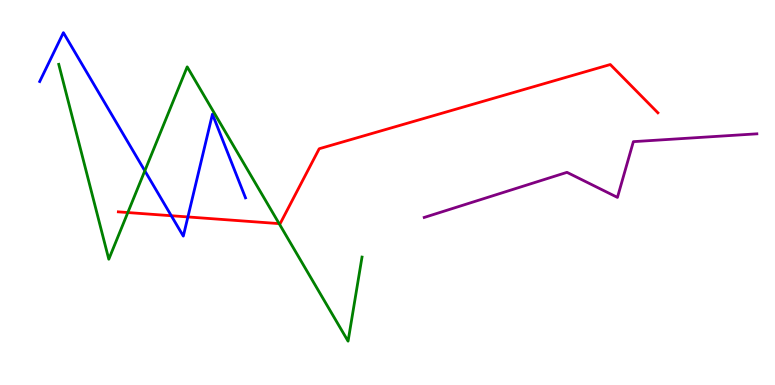[{'lines': ['blue', 'red'], 'intersections': [{'x': 2.21, 'y': 4.4}, {'x': 2.42, 'y': 4.37}]}, {'lines': ['green', 'red'], 'intersections': [{'x': 1.65, 'y': 4.48}, {'x': 3.6, 'y': 4.19}]}, {'lines': ['purple', 'red'], 'intersections': []}, {'lines': ['blue', 'green'], 'intersections': [{'x': 1.87, 'y': 5.56}]}, {'lines': ['blue', 'purple'], 'intersections': []}, {'lines': ['green', 'purple'], 'intersections': []}]